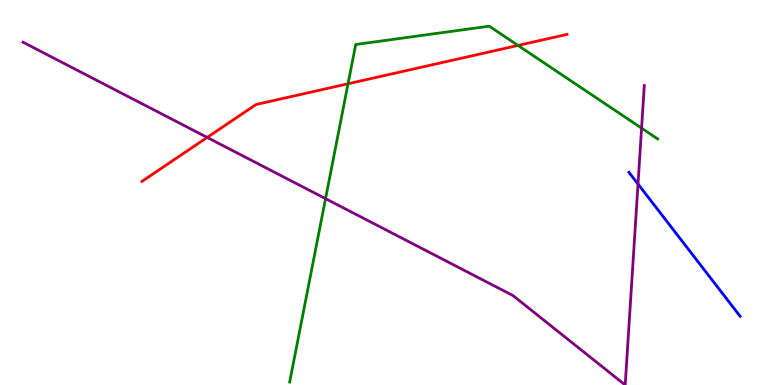[{'lines': ['blue', 'red'], 'intersections': []}, {'lines': ['green', 'red'], 'intersections': [{'x': 4.49, 'y': 7.82}, {'x': 6.68, 'y': 8.82}]}, {'lines': ['purple', 'red'], 'intersections': [{'x': 2.67, 'y': 6.43}]}, {'lines': ['blue', 'green'], 'intersections': []}, {'lines': ['blue', 'purple'], 'intersections': [{'x': 8.23, 'y': 5.22}]}, {'lines': ['green', 'purple'], 'intersections': [{'x': 4.2, 'y': 4.84}, {'x': 8.28, 'y': 6.67}]}]